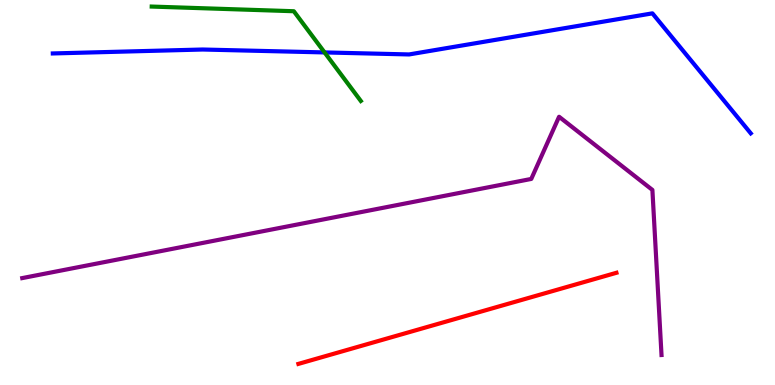[{'lines': ['blue', 'red'], 'intersections': []}, {'lines': ['green', 'red'], 'intersections': []}, {'lines': ['purple', 'red'], 'intersections': []}, {'lines': ['blue', 'green'], 'intersections': [{'x': 4.19, 'y': 8.64}]}, {'lines': ['blue', 'purple'], 'intersections': []}, {'lines': ['green', 'purple'], 'intersections': []}]